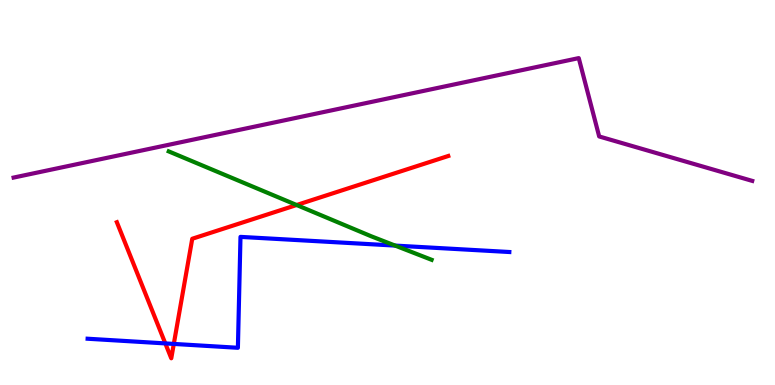[{'lines': ['blue', 'red'], 'intersections': [{'x': 2.13, 'y': 1.08}, {'x': 2.24, 'y': 1.07}]}, {'lines': ['green', 'red'], 'intersections': [{'x': 3.83, 'y': 4.68}]}, {'lines': ['purple', 'red'], 'intersections': []}, {'lines': ['blue', 'green'], 'intersections': [{'x': 5.1, 'y': 3.62}]}, {'lines': ['blue', 'purple'], 'intersections': []}, {'lines': ['green', 'purple'], 'intersections': []}]